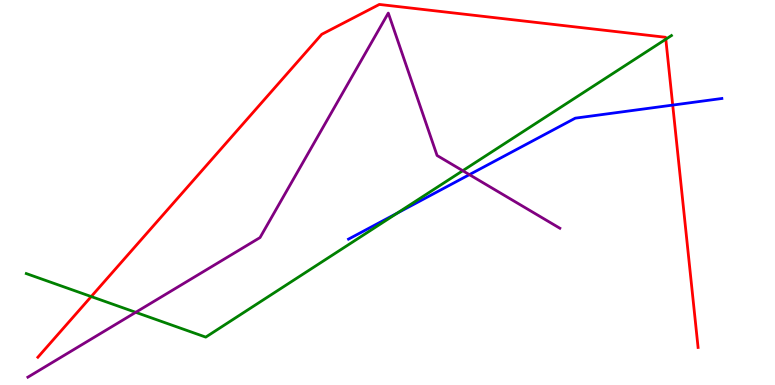[{'lines': ['blue', 'red'], 'intersections': [{'x': 8.68, 'y': 7.27}]}, {'lines': ['green', 'red'], 'intersections': [{'x': 1.18, 'y': 2.3}, {'x': 8.59, 'y': 8.98}]}, {'lines': ['purple', 'red'], 'intersections': []}, {'lines': ['blue', 'green'], 'intersections': [{'x': 5.12, 'y': 4.46}]}, {'lines': ['blue', 'purple'], 'intersections': [{'x': 6.06, 'y': 5.46}]}, {'lines': ['green', 'purple'], 'intersections': [{'x': 1.75, 'y': 1.89}, {'x': 5.97, 'y': 5.57}]}]